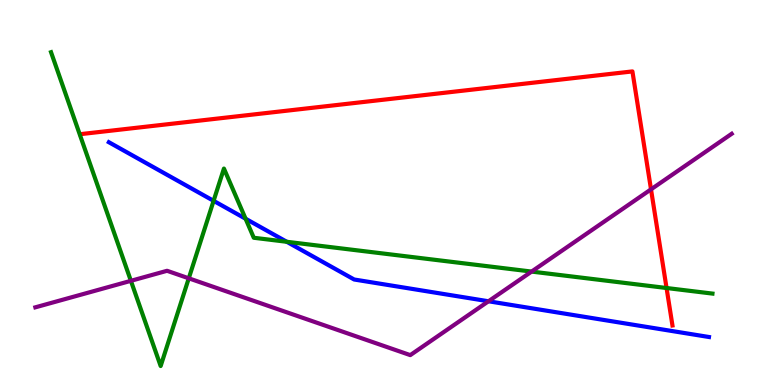[{'lines': ['blue', 'red'], 'intersections': []}, {'lines': ['green', 'red'], 'intersections': [{'x': 8.6, 'y': 2.52}]}, {'lines': ['purple', 'red'], 'intersections': [{'x': 8.4, 'y': 5.08}]}, {'lines': ['blue', 'green'], 'intersections': [{'x': 2.76, 'y': 4.78}, {'x': 3.17, 'y': 4.32}, {'x': 3.7, 'y': 3.72}]}, {'lines': ['blue', 'purple'], 'intersections': [{'x': 6.3, 'y': 2.17}]}, {'lines': ['green', 'purple'], 'intersections': [{'x': 1.69, 'y': 2.71}, {'x': 2.44, 'y': 2.77}, {'x': 6.86, 'y': 2.95}]}]